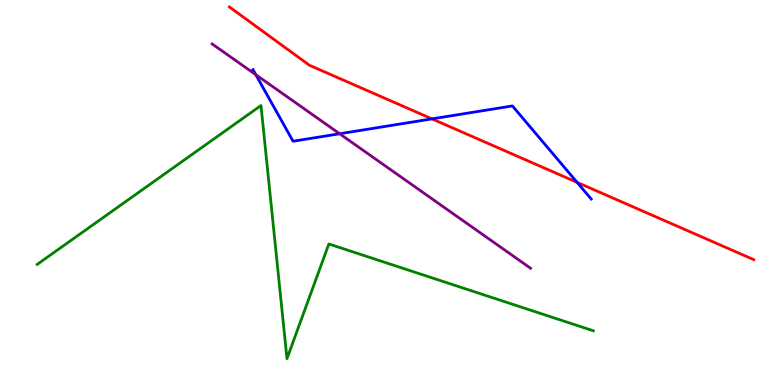[{'lines': ['blue', 'red'], 'intersections': [{'x': 5.57, 'y': 6.91}, {'x': 7.45, 'y': 5.26}]}, {'lines': ['green', 'red'], 'intersections': []}, {'lines': ['purple', 'red'], 'intersections': []}, {'lines': ['blue', 'green'], 'intersections': []}, {'lines': ['blue', 'purple'], 'intersections': [{'x': 3.3, 'y': 8.06}, {'x': 4.38, 'y': 6.53}]}, {'lines': ['green', 'purple'], 'intersections': []}]